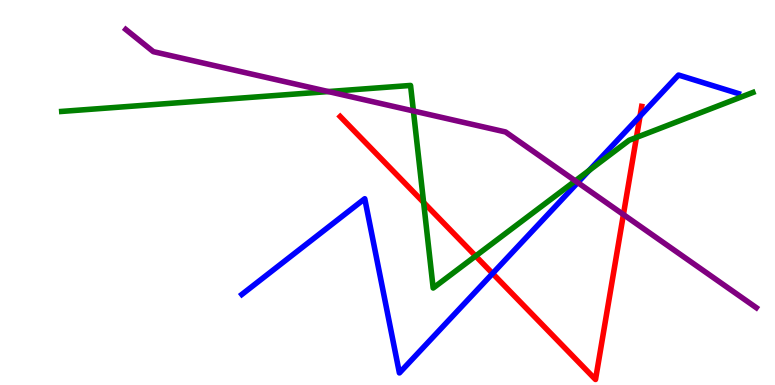[{'lines': ['blue', 'red'], 'intersections': [{'x': 6.36, 'y': 2.9}, {'x': 8.26, 'y': 6.98}]}, {'lines': ['green', 'red'], 'intersections': [{'x': 5.47, 'y': 4.74}, {'x': 6.14, 'y': 3.35}, {'x': 8.21, 'y': 6.43}]}, {'lines': ['purple', 'red'], 'intersections': [{'x': 8.04, 'y': 4.43}]}, {'lines': ['blue', 'green'], 'intersections': [{'x': 7.6, 'y': 5.57}]}, {'lines': ['blue', 'purple'], 'intersections': [{'x': 7.45, 'y': 5.26}]}, {'lines': ['green', 'purple'], 'intersections': [{'x': 4.24, 'y': 7.62}, {'x': 5.33, 'y': 7.12}, {'x': 7.42, 'y': 5.3}]}]